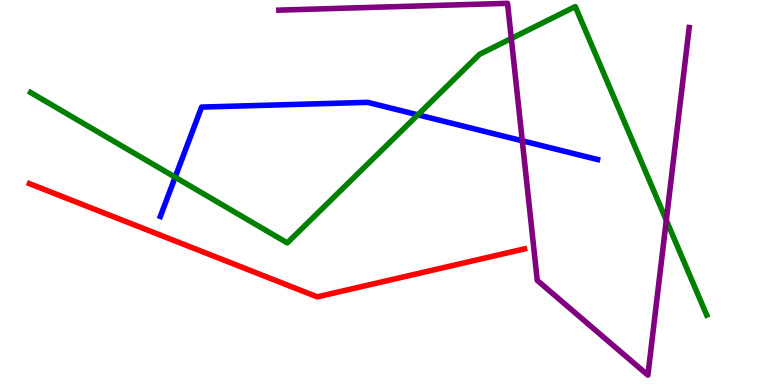[{'lines': ['blue', 'red'], 'intersections': []}, {'lines': ['green', 'red'], 'intersections': []}, {'lines': ['purple', 'red'], 'intersections': []}, {'lines': ['blue', 'green'], 'intersections': [{'x': 2.26, 'y': 5.4}, {'x': 5.39, 'y': 7.02}]}, {'lines': ['blue', 'purple'], 'intersections': [{'x': 6.74, 'y': 6.34}]}, {'lines': ['green', 'purple'], 'intersections': [{'x': 6.6, 'y': 9.0}, {'x': 8.6, 'y': 4.28}]}]